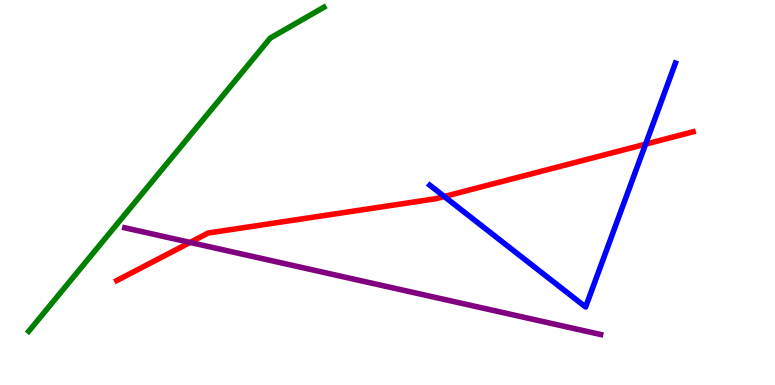[{'lines': ['blue', 'red'], 'intersections': [{'x': 5.73, 'y': 4.9}, {'x': 8.33, 'y': 6.26}]}, {'lines': ['green', 'red'], 'intersections': []}, {'lines': ['purple', 'red'], 'intersections': [{'x': 2.45, 'y': 3.7}]}, {'lines': ['blue', 'green'], 'intersections': []}, {'lines': ['blue', 'purple'], 'intersections': []}, {'lines': ['green', 'purple'], 'intersections': []}]